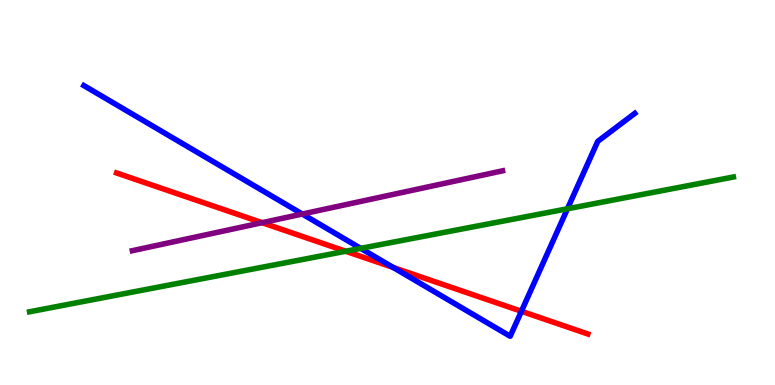[{'lines': ['blue', 'red'], 'intersections': [{'x': 5.07, 'y': 3.05}, {'x': 6.73, 'y': 1.91}]}, {'lines': ['green', 'red'], 'intersections': [{'x': 4.46, 'y': 3.47}]}, {'lines': ['purple', 'red'], 'intersections': [{'x': 3.38, 'y': 4.22}]}, {'lines': ['blue', 'green'], 'intersections': [{'x': 4.65, 'y': 3.55}, {'x': 7.32, 'y': 4.58}]}, {'lines': ['blue', 'purple'], 'intersections': [{'x': 3.9, 'y': 4.44}]}, {'lines': ['green', 'purple'], 'intersections': []}]